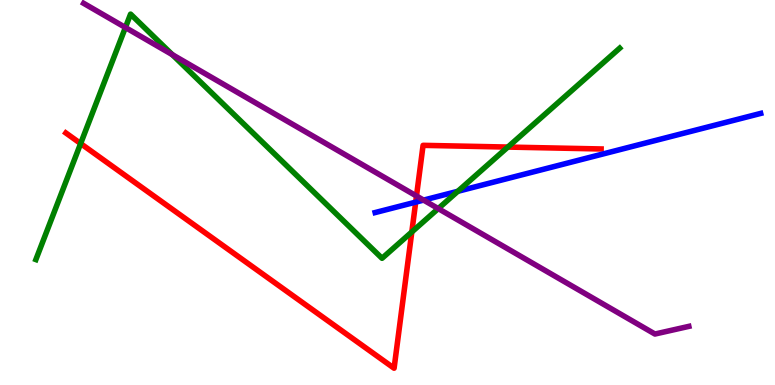[{'lines': ['blue', 'red'], 'intersections': [{'x': 5.36, 'y': 4.75}]}, {'lines': ['green', 'red'], 'intersections': [{'x': 1.04, 'y': 6.27}, {'x': 5.31, 'y': 3.97}, {'x': 6.55, 'y': 6.18}]}, {'lines': ['purple', 'red'], 'intersections': [{'x': 5.37, 'y': 4.91}]}, {'lines': ['blue', 'green'], 'intersections': [{'x': 5.91, 'y': 5.03}]}, {'lines': ['blue', 'purple'], 'intersections': [{'x': 5.47, 'y': 4.8}]}, {'lines': ['green', 'purple'], 'intersections': [{'x': 1.62, 'y': 9.29}, {'x': 2.22, 'y': 8.58}, {'x': 5.65, 'y': 4.58}]}]